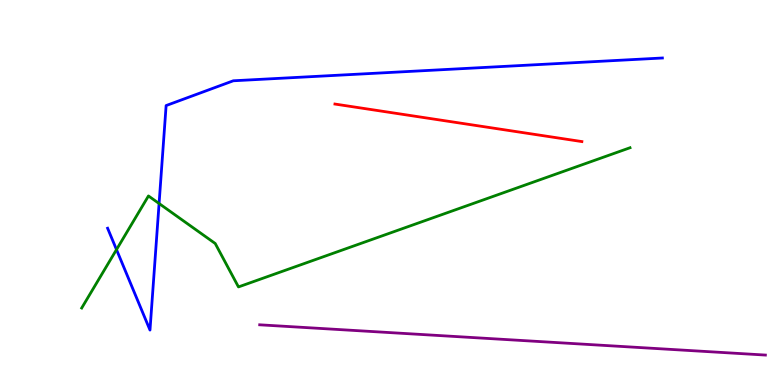[{'lines': ['blue', 'red'], 'intersections': []}, {'lines': ['green', 'red'], 'intersections': []}, {'lines': ['purple', 'red'], 'intersections': []}, {'lines': ['blue', 'green'], 'intersections': [{'x': 1.5, 'y': 3.52}, {'x': 2.05, 'y': 4.71}]}, {'lines': ['blue', 'purple'], 'intersections': []}, {'lines': ['green', 'purple'], 'intersections': []}]